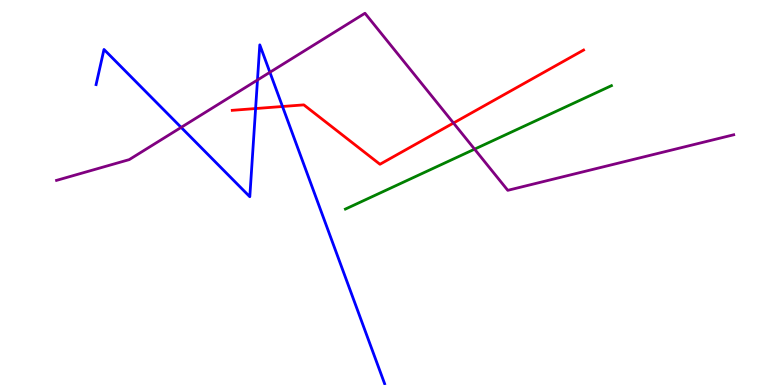[{'lines': ['blue', 'red'], 'intersections': [{'x': 3.3, 'y': 7.18}, {'x': 3.65, 'y': 7.23}]}, {'lines': ['green', 'red'], 'intersections': []}, {'lines': ['purple', 'red'], 'intersections': [{'x': 5.85, 'y': 6.8}]}, {'lines': ['blue', 'green'], 'intersections': []}, {'lines': ['blue', 'purple'], 'intersections': [{'x': 2.34, 'y': 6.69}, {'x': 3.32, 'y': 7.92}, {'x': 3.48, 'y': 8.12}]}, {'lines': ['green', 'purple'], 'intersections': [{'x': 6.12, 'y': 6.13}]}]